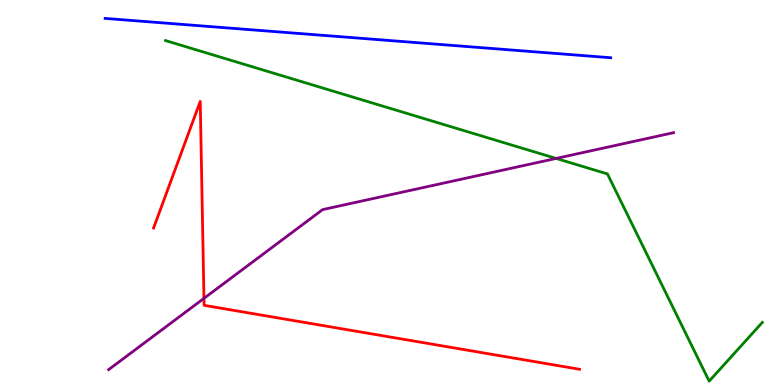[{'lines': ['blue', 'red'], 'intersections': []}, {'lines': ['green', 'red'], 'intersections': []}, {'lines': ['purple', 'red'], 'intersections': [{'x': 2.63, 'y': 2.25}]}, {'lines': ['blue', 'green'], 'intersections': []}, {'lines': ['blue', 'purple'], 'intersections': []}, {'lines': ['green', 'purple'], 'intersections': [{'x': 7.18, 'y': 5.88}]}]